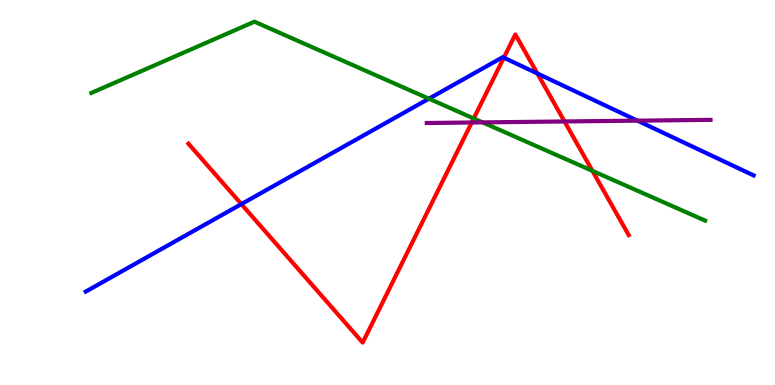[{'lines': ['blue', 'red'], 'intersections': [{'x': 3.11, 'y': 4.7}, {'x': 6.5, 'y': 8.5}, {'x': 6.93, 'y': 8.09}]}, {'lines': ['green', 'red'], 'intersections': [{'x': 6.11, 'y': 6.92}, {'x': 7.64, 'y': 5.56}]}, {'lines': ['purple', 'red'], 'intersections': [{'x': 6.09, 'y': 6.82}, {'x': 7.28, 'y': 6.84}]}, {'lines': ['blue', 'green'], 'intersections': [{'x': 5.53, 'y': 7.44}]}, {'lines': ['blue', 'purple'], 'intersections': [{'x': 8.23, 'y': 6.87}]}, {'lines': ['green', 'purple'], 'intersections': [{'x': 6.23, 'y': 6.82}]}]